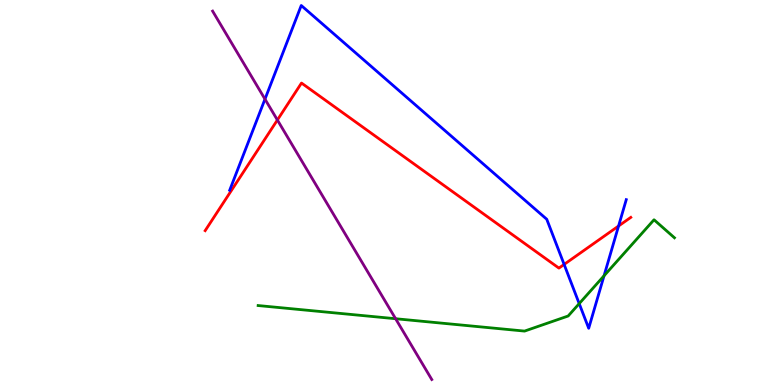[{'lines': ['blue', 'red'], 'intersections': [{'x': 7.28, 'y': 3.13}, {'x': 7.98, 'y': 4.13}]}, {'lines': ['green', 'red'], 'intersections': []}, {'lines': ['purple', 'red'], 'intersections': [{'x': 3.58, 'y': 6.88}]}, {'lines': ['blue', 'green'], 'intersections': [{'x': 7.47, 'y': 2.11}, {'x': 7.79, 'y': 2.84}]}, {'lines': ['blue', 'purple'], 'intersections': [{'x': 3.42, 'y': 7.43}]}, {'lines': ['green', 'purple'], 'intersections': [{'x': 5.1, 'y': 1.72}]}]